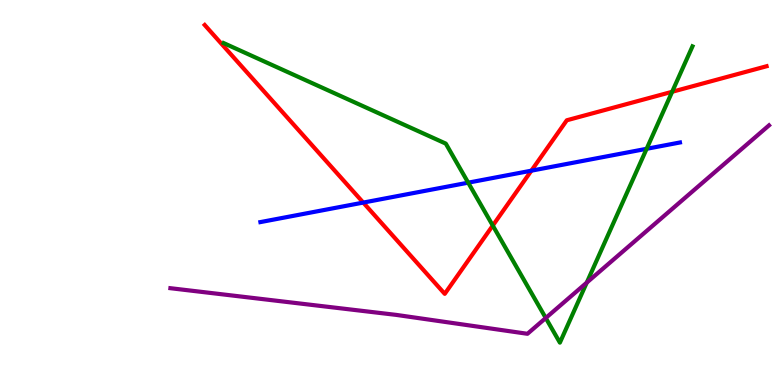[{'lines': ['blue', 'red'], 'intersections': [{'x': 4.69, 'y': 4.74}, {'x': 6.86, 'y': 5.57}]}, {'lines': ['green', 'red'], 'intersections': [{'x': 6.36, 'y': 4.14}, {'x': 8.67, 'y': 7.62}]}, {'lines': ['purple', 'red'], 'intersections': []}, {'lines': ['blue', 'green'], 'intersections': [{'x': 6.04, 'y': 5.26}, {'x': 8.34, 'y': 6.14}]}, {'lines': ['blue', 'purple'], 'intersections': []}, {'lines': ['green', 'purple'], 'intersections': [{'x': 7.04, 'y': 1.74}, {'x': 7.57, 'y': 2.66}]}]